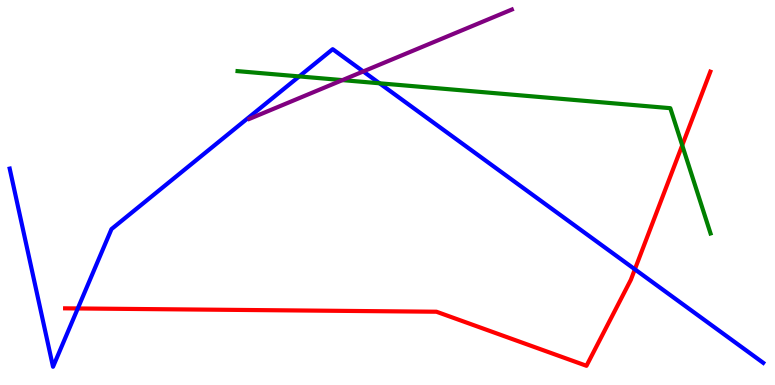[{'lines': ['blue', 'red'], 'intersections': [{'x': 1.0, 'y': 1.99}, {'x': 8.19, 'y': 3.0}]}, {'lines': ['green', 'red'], 'intersections': [{'x': 8.8, 'y': 6.23}]}, {'lines': ['purple', 'red'], 'intersections': []}, {'lines': ['blue', 'green'], 'intersections': [{'x': 3.86, 'y': 8.02}, {'x': 4.9, 'y': 7.84}]}, {'lines': ['blue', 'purple'], 'intersections': [{'x': 4.69, 'y': 8.14}]}, {'lines': ['green', 'purple'], 'intersections': [{'x': 4.42, 'y': 7.92}]}]